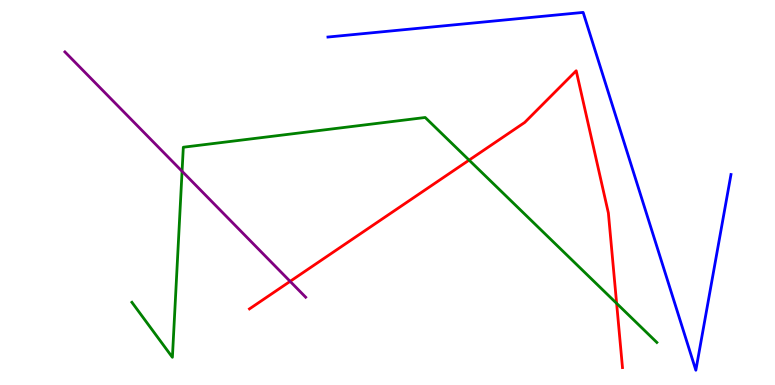[{'lines': ['blue', 'red'], 'intersections': []}, {'lines': ['green', 'red'], 'intersections': [{'x': 6.05, 'y': 5.84}, {'x': 7.96, 'y': 2.12}]}, {'lines': ['purple', 'red'], 'intersections': [{'x': 3.74, 'y': 2.69}]}, {'lines': ['blue', 'green'], 'intersections': []}, {'lines': ['blue', 'purple'], 'intersections': []}, {'lines': ['green', 'purple'], 'intersections': [{'x': 2.35, 'y': 5.55}]}]